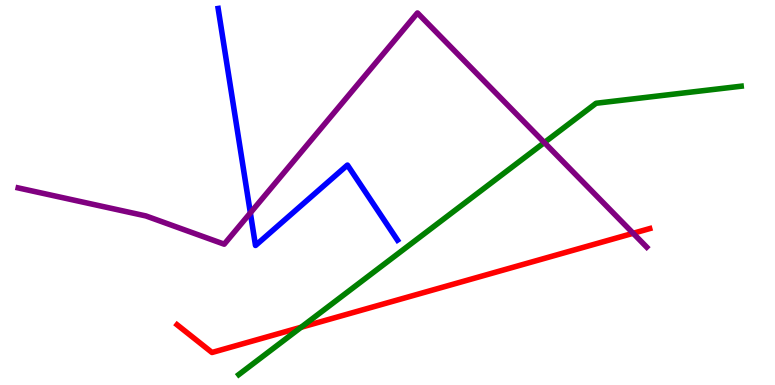[{'lines': ['blue', 'red'], 'intersections': []}, {'lines': ['green', 'red'], 'intersections': [{'x': 3.89, 'y': 1.5}]}, {'lines': ['purple', 'red'], 'intersections': [{'x': 8.17, 'y': 3.94}]}, {'lines': ['blue', 'green'], 'intersections': []}, {'lines': ['blue', 'purple'], 'intersections': [{'x': 3.23, 'y': 4.47}]}, {'lines': ['green', 'purple'], 'intersections': [{'x': 7.02, 'y': 6.3}]}]